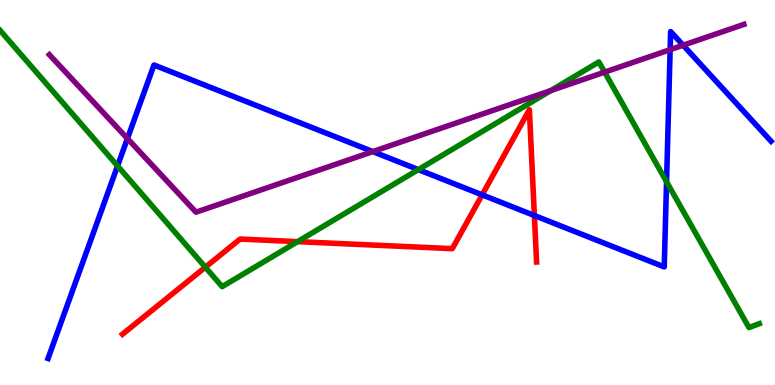[{'lines': ['blue', 'red'], 'intersections': [{'x': 6.22, 'y': 4.94}, {'x': 6.9, 'y': 4.4}]}, {'lines': ['green', 'red'], 'intersections': [{'x': 2.65, 'y': 3.06}, {'x': 3.84, 'y': 3.72}]}, {'lines': ['purple', 'red'], 'intersections': []}, {'lines': ['blue', 'green'], 'intersections': [{'x': 1.52, 'y': 5.69}, {'x': 5.4, 'y': 5.59}, {'x': 8.6, 'y': 5.28}]}, {'lines': ['blue', 'purple'], 'intersections': [{'x': 1.64, 'y': 6.4}, {'x': 4.81, 'y': 6.06}, {'x': 8.65, 'y': 8.71}, {'x': 8.81, 'y': 8.83}]}, {'lines': ['green', 'purple'], 'intersections': [{'x': 7.11, 'y': 7.65}, {'x': 7.8, 'y': 8.13}]}]